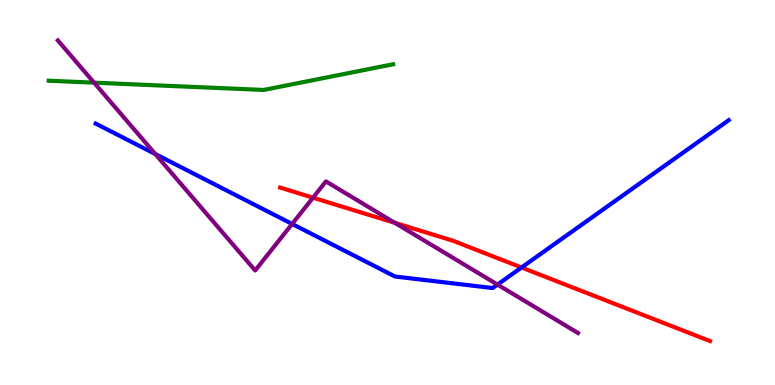[{'lines': ['blue', 'red'], 'intersections': [{'x': 6.73, 'y': 3.05}]}, {'lines': ['green', 'red'], 'intersections': []}, {'lines': ['purple', 'red'], 'intersections': [{'x': 4.04, 'y': 4.87}, {'x': 5.09, 'y': 4.21}]}, {'lines': ['blue', 'green'], 'intersections': []}, {'lines': ['blue', 'purple'], 'intersections': [{'x': 2.0, 'y': 6.0}, {'x': 3.77, 'y': 4.18}, {'x': 6.42, 'y': 2.61}]}, {'lines': ['green', 'purple'], 'intersections': [{'x': 1.21, 'y': 7.85}]}]